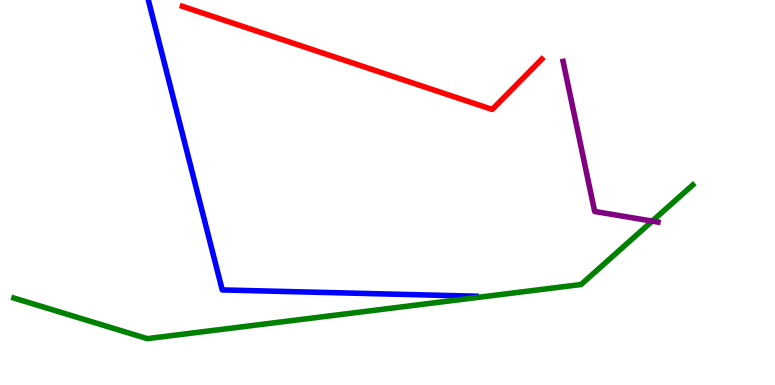[{'lines': ['blue', 'red'], 'intersections': []}, {'lines': ['green', 'red'], 'intersections': []}, {'lines': ['purple', 'red'], 'intersections': []}, {'lines': ['blue', 'green'], 'intersections': []}, {'lines': ['blue', 'purple'], 'intersections': []}, {'lines': ['green', 'purple'], 'intersections': [{'x': 8.42, 'y': 4.26}]}]